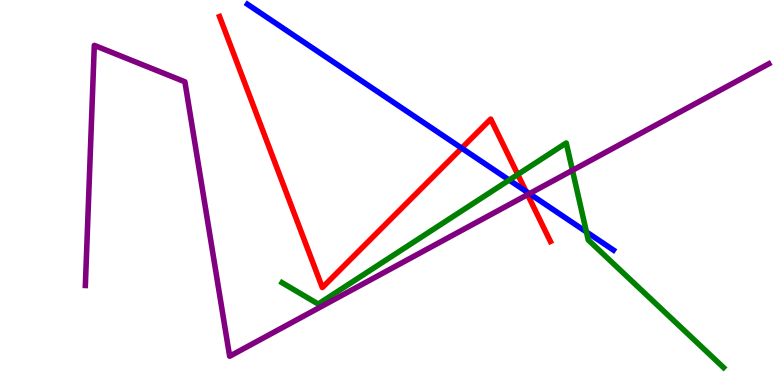[{'lines': ['blue', 'red'], 'intersections': [{'x': 5.96, 'y': 6.15}, {'x': 6.79, 'y': 5.03}]}, {'lines': ['green', 'red'], 'intersections': [{'x': 6.68, 'y': 5.47}]}, {'lines': ['purple', 'red'], 'intersections': [{'x': 6.81, 'y': 4.94}]}, {'lines': ['blue', 'green'], 'intersections': [{'x': 6.57, 'y': 5.32}, {'x': 7.57, 'y': 3.98}]}, {'lines': ['blue', 'purple'], 'intersections': [{'x': 6.83, 'y': 4.97}]}, {'lines': ['green', 'purple'], 'intersections': [{'x': 7.39, 'y': 5.58}]}]